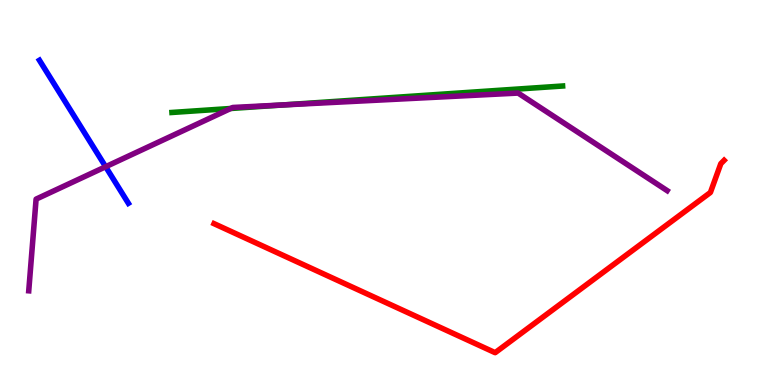[{'lines': ['blue', 'red'], 'intersections': []}, {'lines': ['green', 'red'], 'intersections': []}, {'lines': ['purple', 'red'], 'intersections': []}, {'lines': ['blue', 'green'], 'intersections': []}, {'lines': ['blue', 'purple'], 'intersections': [{'x': 1.36, 'y': 5.67}]}, {'lines': ['green', 'purple'], 'intersections': [{'x': 2.98, 'y': 7.18}, {'x': 3.65, 'y': 7.27}]}]